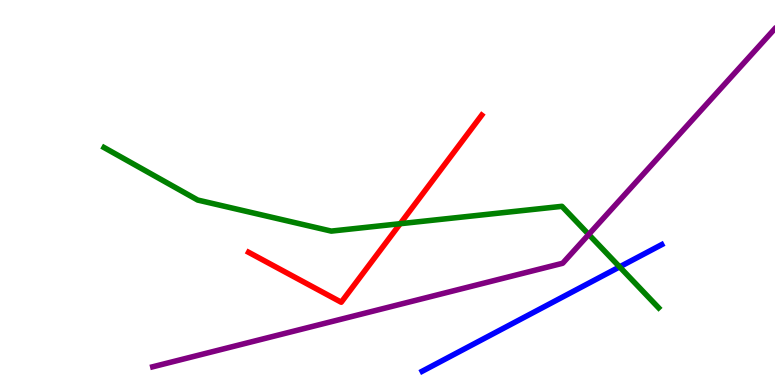[{'lines': ['blue', 'red'], 'intersections': []}, {'lines': ['green', 'red'], 'intersections': [{'x': 5.16, 'y': 4.19}]}, {'lines': ['purple', 'red'], 'intersections': []}, {'lines': ['blue', 'green'], 'intersections': [{'x': 8.0, 'y': 3.07}]}, {'lines': ['blue', 'purple'], 'intersections': []}, {'lines': ['green', 'purple'], 'intersections': [{'x': 7.6, 'y': 3.91}]}]